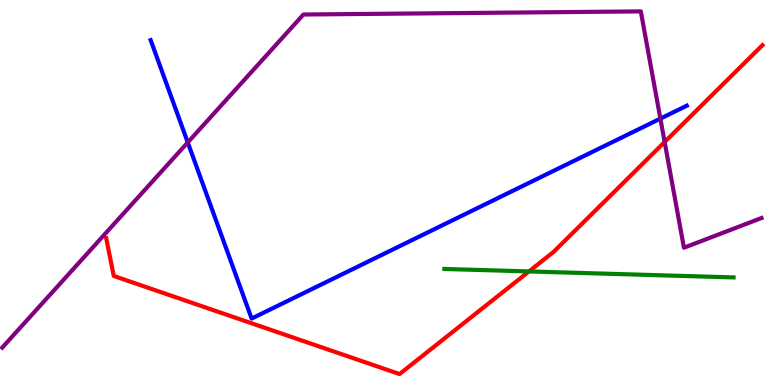[{'lines': ['blue', 'red'], 'intersections': []}, {'lines': ['green', 'red'], 'intersections': [{'x': 6.83, 'y': 2.95}]}, {'lines': ['purple', 'red'], 'intersections': [{'x': 8.58, 'y': 6.31}]}, {'lines': ['blue', 'green'], 'intersections': []}, {'lines': ['blue', 'purple'], 'intersections': [{'x': 2.42, 'y': 6.3}, {'x': 8.52, 'y': 6.92}]}, {'lines': ['green', 'purple'], 'intersections': []}]